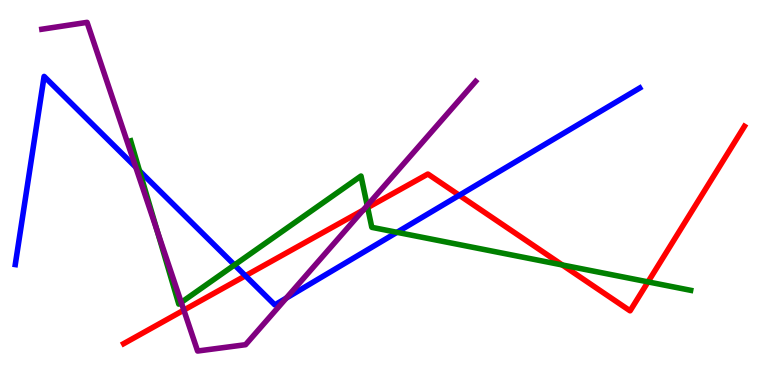[{'lines': ['blue', 'red'], 'intersections': [{'x': 3.17, 'y': 2.84}, {'x': 5.93, 'y': 4.93}]}, {'lines': ['green', 'red'], 'intersections': [{'x': 4.74, 'y': 4.61}, {'x': 7.26, 'y': 3.12}, {'x': 8.36, 'y': 2.68}]}, {'lines': ['purple', 'red'], 'intersections': [{'x': 2.37, 'y': 1.95}, {'x': 4.69, 'y': 4.54}]}, {'lines': ['blue', 'green'], 'intersections': [{'x': 1.8, 'y': 5.56}, {'x': 3.03, 'y': 3.12}, {'x': 5.12, 'y': 3.97}]}, {'lines': ['blue', 'purple'], 'intersections': [{'x': 1.75, 'y': 5.66}, {'x': 3.69, 'y': 2.26}]}, {'lines': ['green', 'purple'], 'intersections': [{'x': 2.03, 'y': 4.0}, {'x': 2.34, 'y': 2.15}, {'x': 4.74, 'y': 4.66}]}]